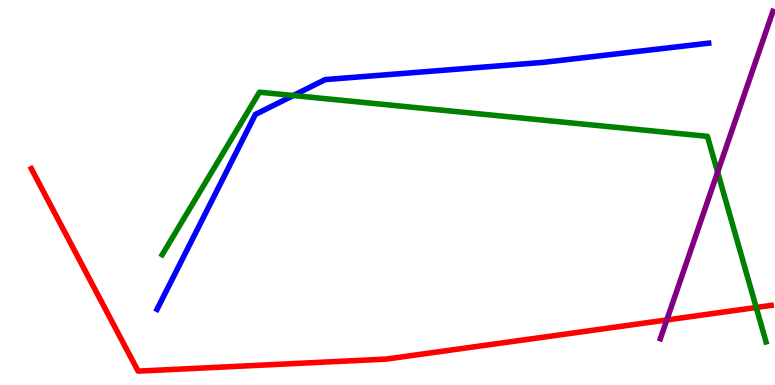[{'lines': ['blue', 'red'], 'intersections': []}, {'lines': ['green', 'red'], 'intersections': [{'x': 9.76, 'y': 2.01}]}, {'lines': ['purple', 'red'], 'intersections': [{'x': 8.6, 'y': 1.69}]}, {'lines': ['blue', 'green'], 'intersections': [{'x': 3.78, 'y': 7.52}]}, {'lines': ['blue', 'purple'], 'intersections': []}, {'lines': ['green', 'purple'], 'intersections': [{'x': 9.26, 'y': 5.53}]}]